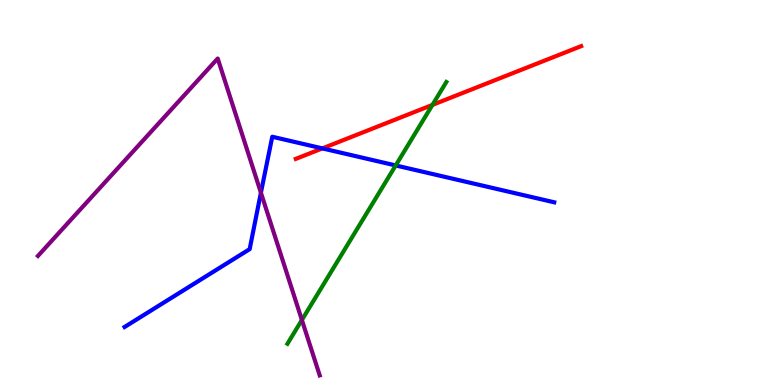[{'lines': ['blue', 'red'], 'intersections': [{'x': 4.16, 'y': 6.15}]}, {'lines': ['green', 'red'], 'intersections': [{'x': 5.58, 'y': 7.28}]}, {'lines': ['purple', 'red'], 'intersections': []}, {'lines': ['blue', 'green'], 'intersections': [{'x': 5.11, 'y': 5.7}]}, {'lines': ['blue', 'purple'], 'intersections': [{'x': 3.37, 'y': 5.0}]}, {'lines': ['green', 'purple'], 'intersections': [{'x': 3.9, 'y': 1.69}]}]